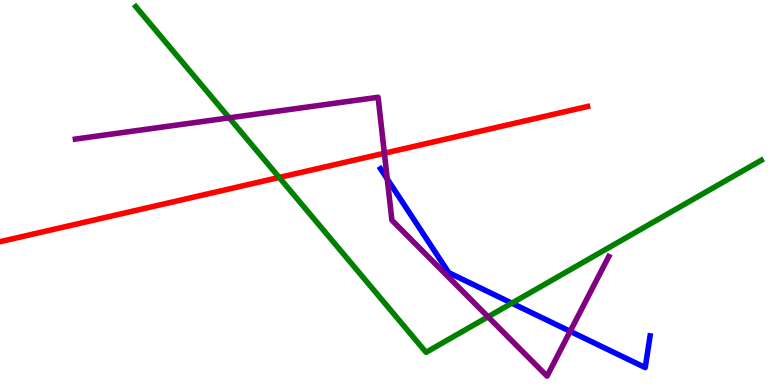[{'lines': ['blue', 'red'], 'intersections': []}, {'lines': ['green', 'red'], 'intersections': [{'x': 3.6, 'y': 5.39}]}, {'lines': ['purple', 'red'], 'intersections': [{'x': 4.96, 'y': 6.02}]}, {'lines': ['blue', 'green'], 'intersections': [{'x': 6.6, 'y': 2.13}]}, {'lines': ['blue', 'purple'], 'intersections': [{'x': 5.0, 'y': 5.35}, {'x': 7.36, 'y': 1.39}]}, {'lines': ['green', 'purple'], 'intersections': [{'x': 2.96, 'y': 6.94}, {'x': 6.3, 'y': 1.77}]}]